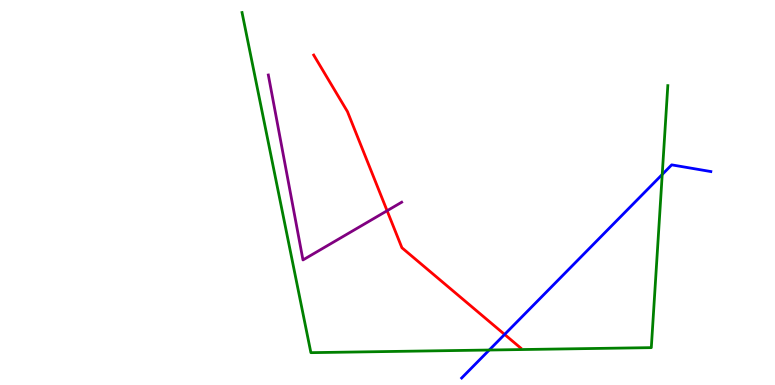[{'lines': ['blue', 'red'], 'intersections': [{'x': 6.51, 'y': 1.31}]}, {'lines': ['green', 'red'], 'intersections': []}, {'lines': ['purple', 'red'], 'intersections': [{'x': 4.99, 'y': 4.53}]}, {'lines': ['blue', 'green'], 'intersections': [{'x': 6.31, 'y': 0.908}, {'x': 8.54, 'y': 5.47}]}, {'lines': ['blue', 'purple'], 'intersections': []}, {'lines': ['green', 'purple'], 'intersections': []}]